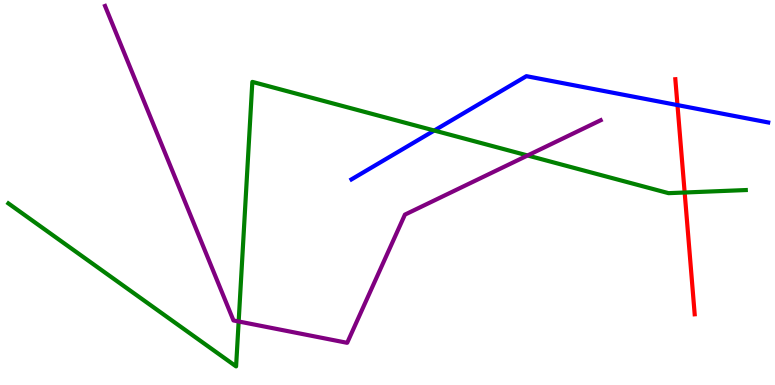[{'lines': ['blue', 'red'], 'intersections': [{'x': 8.74, 'y': 7.27}]}, {'lines': ['green', 'red'], 'intersections': [{'x': 8.83, 'y': 5.0}]}, {'lines': ['purple', 'red'], 'intersections': []}, {'lines': ['blue', 'green'], 'intersections': [{'x': 5.6, 'y': 6.61}]}, {'lines': ['blue', 'purple'], 'intersections': []}, {'lines': ['green', 'purple'], 'intersections': [{'x': 3.08, 'y': 1.65}, {'x': 6.81, 'y': 5.96}]}]